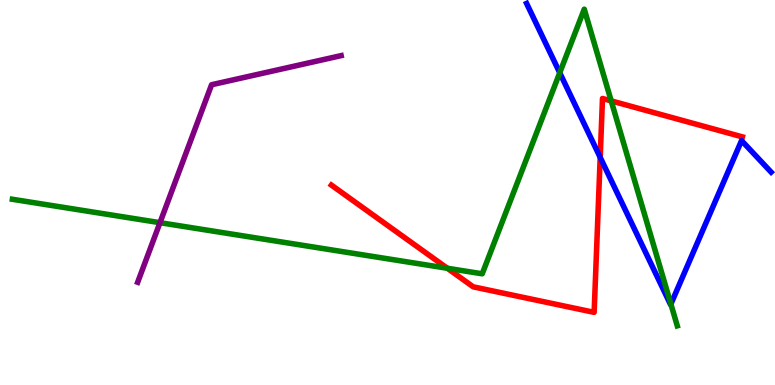[{'lines': ['blue', 'red'], 'intersections': [{'x': 7.74, 'y': 5.91}]}, {'lines': ['green', 'red'], 'intersections': [{'x': 5.77, 'y': 3.03}, {'x': 7.89, 'y': 7.38}]}, {'lines': ['purple', 'red'], 'intersections': []}, {'lines': ['blue', 'green'], 'intersections': [{'x': 7.22, 'y': 8.11}, {'x': 8.66, 'y': 2.1}]}, {'lines': ['blue', 'purple'], 'intersections': []}, {'lines': ['green', 'purple'], 'intersections': [{'x': 2.06, 'y': 4.22}]}]